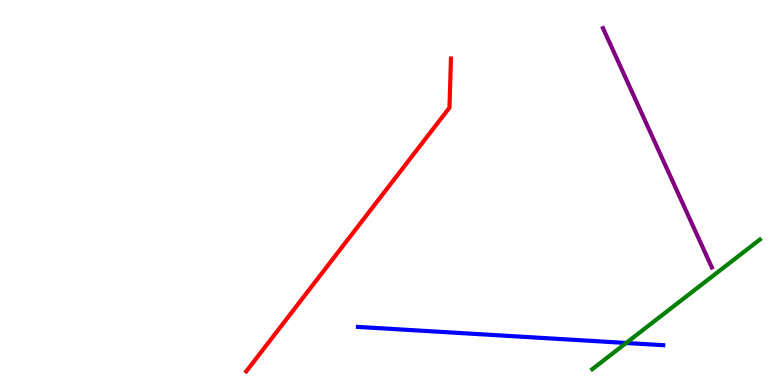[{'lines': ['blue', 'red'], 'intersections': []}, {'lines': ['green', 'red'], 'intersections': []}, {'lines': ['purple', 'red'], 'intersections': []}, {'lines': ['blue', 'green'], 'intersections': [{'x': 8.08, 'y': 1.09}]}, {'lines': ['blue', 'purple'], 'intersections': []}, {'lines': ['green', 'purple'], 'intersections': []}]